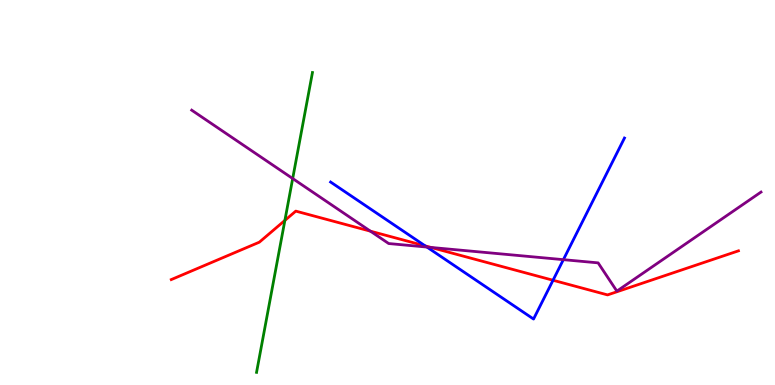[{'lines': ['blue', 'red'], 'intersections': [{'x': 5.49, 'y': 3.61}, {'x': 7.14, 'y': 2.72}]}, {'lines': ['green', 'red'], 'intersections': [{'x': 3.68, 'y': 4.28}]}, {'lines': ['purple', 'red'], 'intersections': [{'x': 4.78, 'y': 4.0}, {'x': 5.56, 'y': 3.57}]}, {'lines': ['blue', 'green'], 'intersections': []}, {'lines': ['blue', 'purple'], 'intersections': [{'x': 5.51, 'y': 3.58}, {'x': 7.27, 'y': 3.26}]}, {'lines': ['green', 'purple'], 'intersections': [{'x': 3.78, 'y': 5.36}]}]